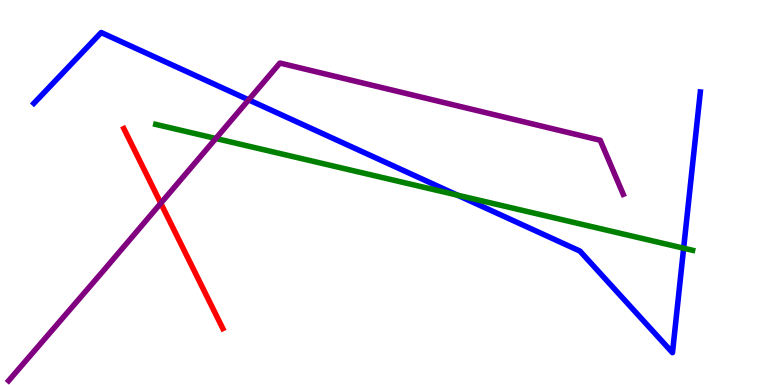[{'lines': ['blue', 'red'], 'intersections': []}, {'lines': ['green', 'red'], 'intersections': []}, {'lines': ['purple', 'red'], 'intersections': [{'x': 2.07, 'y': 4.72}]}, {'lines': ['blue', 'green'], 'intersections': [{'x': 5.9, 'y': 4.93}, {'x': 8.82, 'y': 3.55}]}, {'lines': ['blue', 'purple'], 'intersections': [{'x': 3.21, 'y': 7.41}]}, {'lines': ['green', 'purple'], 'intersections': [{'x': 2.78, 'y': 6.4}]}]